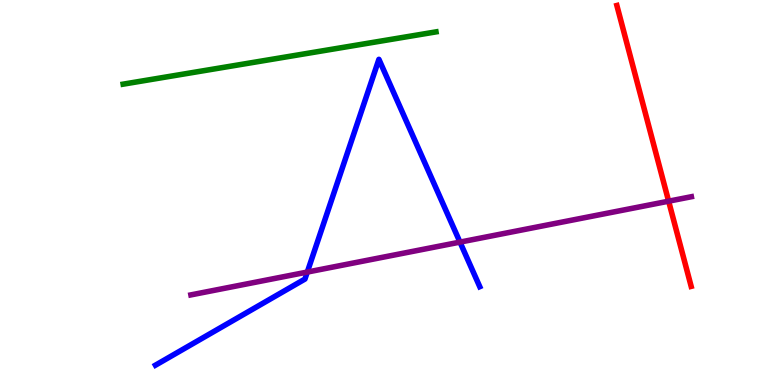[{'lines': ['blue', 'red'], 'intersections': []}, {'lines': ['green', 'red'], 'intersections': []}, {'lines': ['purple', 'red'], 'intersections': [{'x': 8.63, 'y': 4.77}]}, {'lines': ['blue', 'green'], 'intersections': []}, {'lines': ['blue', 'purple'], 'intersections': [{'x': 3.97, 'y': 2.93}, {'x': 5.94, 'y': 3.71}]}, {'lines': ['green', 'purple'], 'intersections': []}]